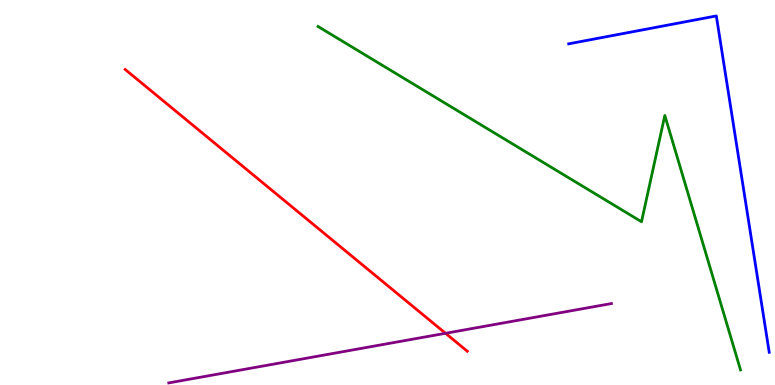[{'lines': ['blue', 'red'], 'intersections': []}, {'lines': ['green', 'red'], 'intersections': []}, {'lines': ['purple', 'red'], 'intersections': [{'x': 5.75, 'y': 1.34}]}, {'lines': ['blue', 'green'], 'intersections': []}, {'lines': ['blue', 'purple'], 'intersections': []}, {'lines': ['green', 'purple'], 'intersections': []}]